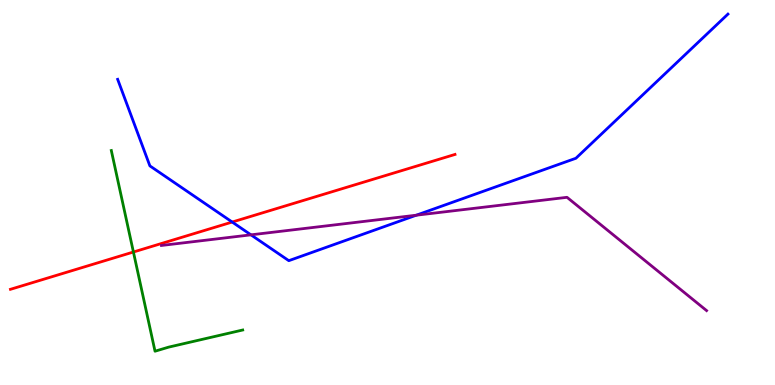[{'lines': ['blue', 'red'], 'intersections': [{'x': 3.0, 'y': 4.23}]}, {'lines': ['green', 'red'], 'intersections': [{'x': 1.72, 'y': 3.45}]}, {'lines': ['purple', 'red'], 'intersections': []}, {'lines': ['blue', 'green'], 'intersections': []}, {'lines': ['blue', 'purple'], 'intersections': [{'x': 3.24, 'y': 3.9}, {'x': 5.37, 'y': 4.41}]}, {'lines': ['green', 'purple'], 'intersections': []}]